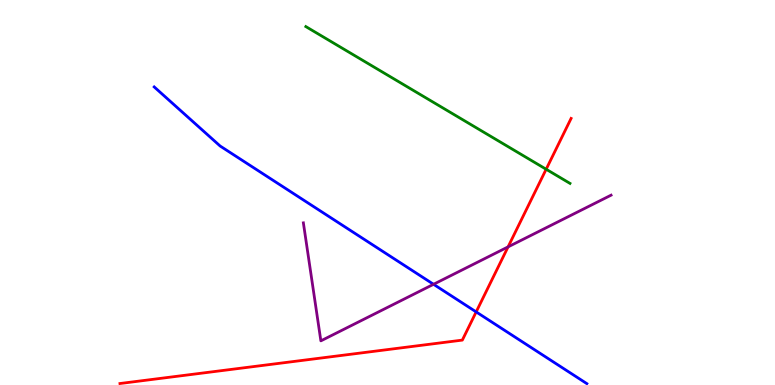[{'lines': ['blue', 'red'], 'intersections': [{'x': 6.14, 'y': 1.9}]}, {'lines': ['green', 'red'], 'intersections': [{'x': 7.05, 'y': 5.6}]}, {'lines': ['purple', 'red'], 'intersections': [{'x': 6.56, 'y': 3.59}]}, {'lines': ['blue', 'green'], 'intersections': []}, {'lines': ['blue', 'purple'], 'intersections': [{'x': 5.59, 'y': 2.62}]}, {'lines': ['green', 'purple'], 'intersections': []}]